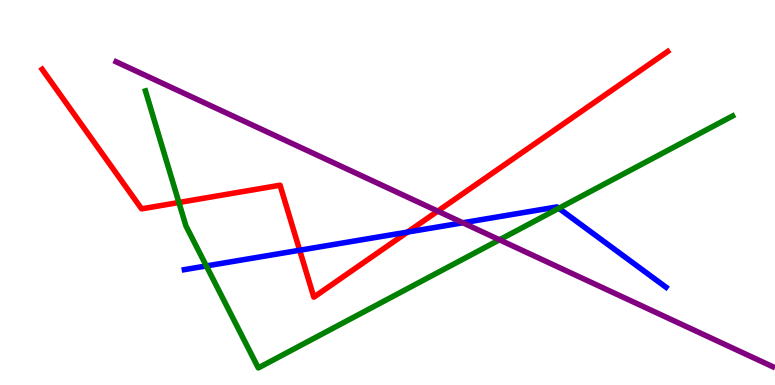[{'lines': ['blue', 'red'], 'intersections': [{'x': 3.87, 'y': 3.5}, {'x': 5.26, 'y': 3.97}]}, {'lines': ['green', 'red'], 'intersections': [{'x': 2.31, 'y': 4.74}]}, {'lines': ['purple', 'red'], 'intersections': [{'x': 5.65, 'y': 4.52}]}, {'lines': ['blue', 'green'], 'intersections': [{'x': 2.66, 'y': 3.09}, {'x': 7.21, 'y': 4.59}]}, {'lines': ['blue', 'purple'], 'intersections': [{'x': 5.97, 'y': 4.21}]}, {'lines': ['green', 'purple'], 'intersections': [{'x': 6.44, 'y': 3.77}]}]